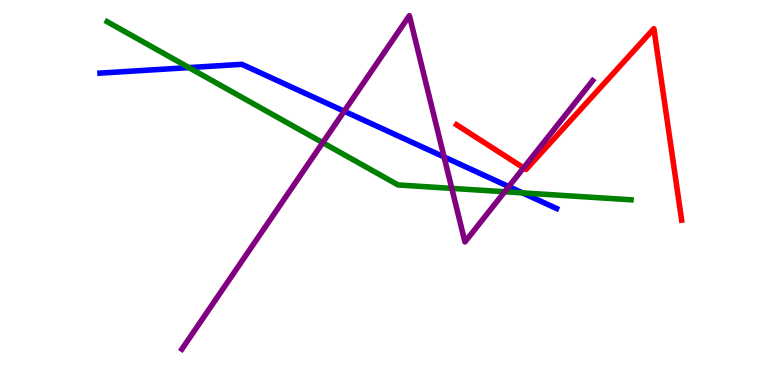[{'lines': ['blue', 'red'], 'intersections': []}, {'lines': ['green', 'red'], 'intersections': []}, {'lines': ['purple', 'red'], 'intersections': [{'x': 6.76, 'y': 5.64}]}, {'lines': ['blue', 'green'], 'intersections': [{'x': 2.44, 'y': 8.24}, {'x': 6.74, 'y': 4.99}]}, {'lines': ['blue', 'purple'], 'intersections': [{'x': 4.44, 'y': 7.11}, {'x': 5.73, 'y': 5.92}, {'x': 6.56, 'y': 5.15}]}, {'lines': ['green', 'purple'], 'intersections': [{'x': 4.16, 'y': 6.29}, {'x': 5.83, 'y': 5.11}, {'x': 6.51, 'y': 5.02}]}]